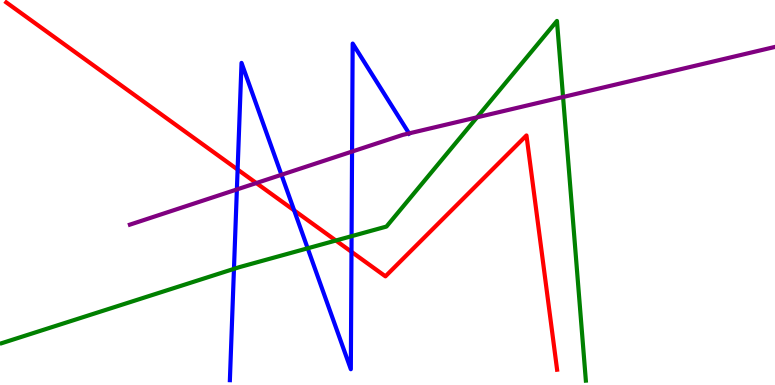[{'lines': ['blue', 'red'], 'intersections': [{'x': 3.07, 'y': 5.6}, {'x': 3.8, 'y': 4.54}, {'x': 4.54, 'y': 3.46}]}, {'lines': ['green', 'red'], 'intersections': [{'x': 4.33, 'y': 3.75}]}, {'lines': ['purple', 'red'], 'intersections': [{'x': 3.31, 'y': 5.25}]}, {'lines': ['blue', 'green'], 'intersections': [{'x': 3.02, 'y': 3.02}, {'x': 3.97, 'y': 3.55}, {'x': 4.54, 'y': 3.87}]}, {'lines': ['blue', 'purple'], 'intersections': [{'x': 3.06, 'y': 5.08}, {'x': 3.63, 'y': 5.46}, {'x': 4.54, 'y': 6.06}, {'x': 5.28, 'y': 6.54}]}, {'lines': ['green', 'purple'], 'intersections': [{'x': 6.16, 'y': 6.95}, {'x': 7.27, 'y': 7.48}]}]